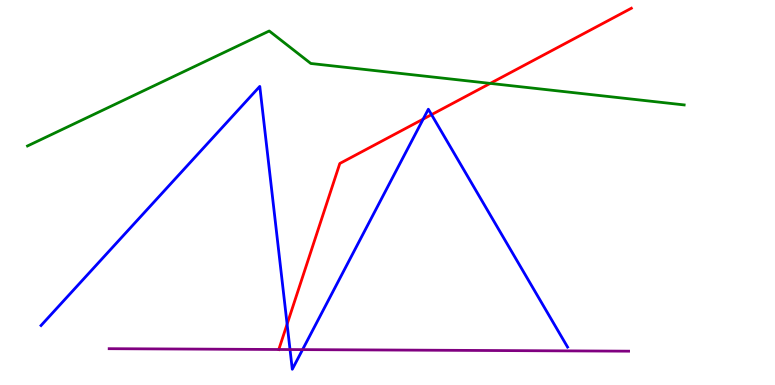[{'lines': ['blue', 'red'], 'intersections': [{'x': 3.7, 'y': 1.58}, {'x': 5.46, 'y': 6.91}, {'x': 5.57, 'y': 7.02}]}, {'lines': ['green', 'red'], 'intersections': [{'x': 6.33, 'y': 7.83}]}, {'lines': ['purple', 'red'], 'intersections': [{'x': 3.6, 'y': 0.922}]}, {'lines': ['blue', 'green'], 'intersections': []}, {'lines': ['blue', 'purple'], 'intersections': [{'x': 3.74, 'y': 0.921}, {'x': 3.9, 'y': 0.919}]}, {'lines': ['green', 'purple'], 'intersections': []}]